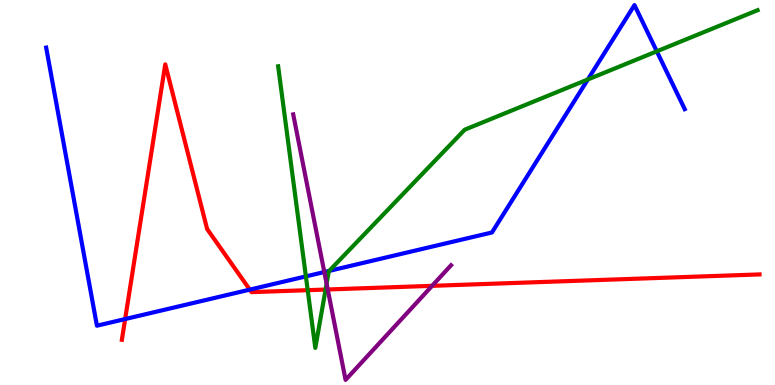[{'lines': ['blue', 'red'], 'intersections': [{'x': 1.61, 'y': 1.71}, {'x': 3.22, 'y': 2.48}]}, {'lines': ['green', 'red'], 'intersections': [{'x': 3.97, 'y': 2.46}, {'x': 4.2, 'y': 2.48}]}, {'lines': ['purple', 'red'], 'intersections': [{'x': 4.23, 'y': 2.48}, {'x': 5.58, 'y': 2.58}]}, {'lines': ['blue', 'green'], 'intersections': [{'x': 3.95, 'y': 2.82}, {'x': 4.25, 'y': 2.96}, {'x': 7.59, 'y': 7.94}, {'x': 8.47, 'y': 8.67}]}, {'lines': ['blue', 'purple'], 'intersections': [{'x': 4.18, 'y': 2.93}]}, {'lines': ['green', 'purple'], 'intersections': [{'x': 4.21, 'y': 2.63}]}]